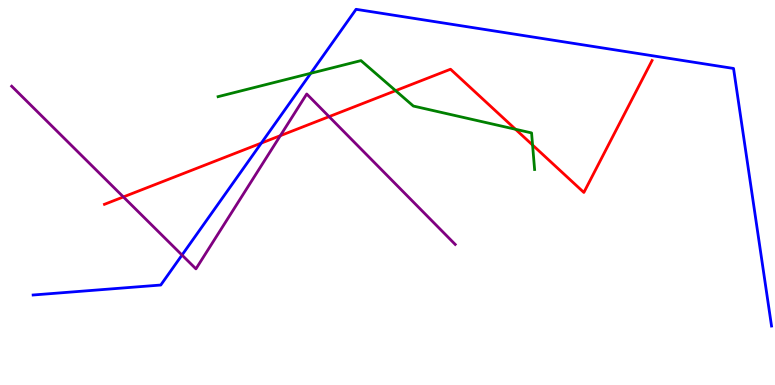[{'lines': ['blue', 'red'], 'intersections': [{'x': 3.37, 'y': 6.28}]}, {'lines': ['green', 'red'], 'intersections': [{'x': 5.1, 'y': 7.65}, {'x': 6.65, 'y': 6.64}, {'x': 6.87, 'y': 6.23}]}, {'lines': ['purple', 'red'], 'intersections': [{'x': 1.59, 'y': 4.88}, {'x': 3.62, 'y': 6.48}, {'x': 4.25, 'y': 6.97}]}, {'lines': ['blue', 'green'], 'intersections': [{'x': 4.01, 'y': 8.1}]}, {'lines': ['blue', 'purple'], 'intersections': [{'x': 2.35, 'y': 3.38}]}, {'lines': ['green', 'purple'], 'intersections': []}]